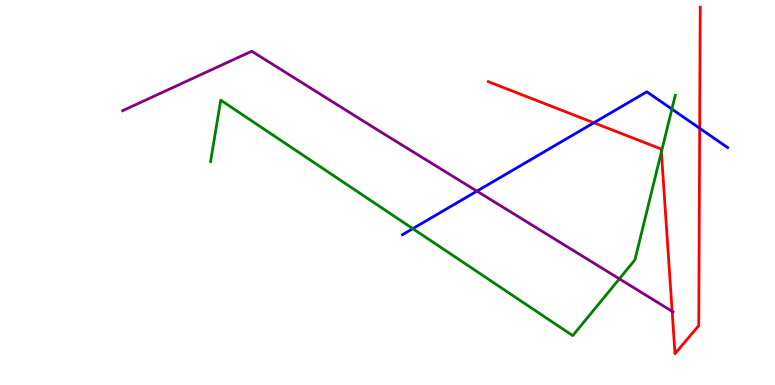[{'lines': ['blue', 'red'], 'intersections': [{'x': 7.66, 'y': 6.81}, {'x': 9.03, 'y': 6.67}]}, {'lines': ['green', 'red'], 'intersections': [{'x': 8.53, 'y': 6.05}]}, {'lines': ['purple', 'red'], 'intersections': [{'x': 8.67, 'y': 1.91}]}, {'lines': ['blue', 'green'], 'intersections': [{'x': 5.33, 'y': 4.06}, {'x': 8.67, 'y': 7.17}]}, {'lines': ['blue', 'purple'], 'intersections': [{'x': 6.15, 'y': 5.04}]}, {'lines': ['green', 'purple'], 'intersections': [{'x': 7.99, 'y': 2.76}]}]